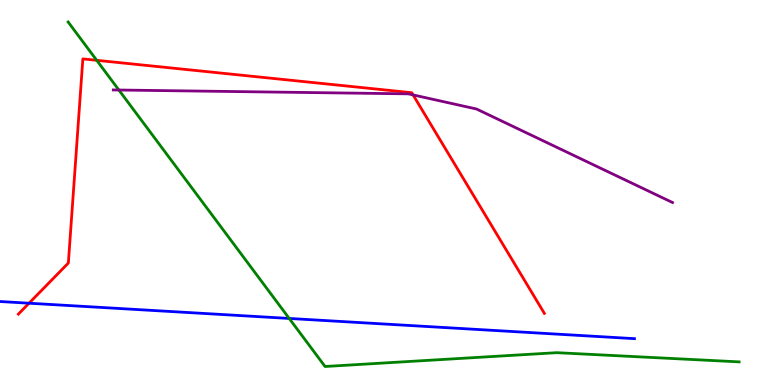[{'lines': ['blue', 'red'], 'intersections': [{'x': 0.375, 'y': 2.12}]}, {'lines': ['green', 'red'], 'intersections': [{'x': 1.25, 'y': 8.43}]}, {'lines': ['purple', 'red'], 'intersections': [{'x': 5.33, 'y': 7.53}]}, {'lines': ['blue', 'green'], 'intersections': [{'x': 3.73, 'y': 1.73}]}, {'lines': ['blue', 'purple'], 'intersections': []}, {'lines': ['green', 'purple'], 'intersections': [{'x': 1.53, 'y': 7.66}]}]